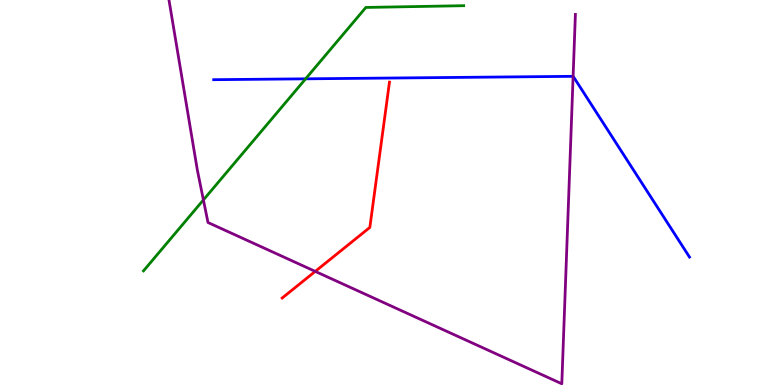[{'lines': ['blue', 'red'], 'intersections': []}, {'lines': ['green', 'red'], 'intersections': []}, {'lines': ['purple', 'red'], 'intersections': [{'x': 4.07, 'y': 2.95}]}, {'lines': ['blue', 'green'], 'intersections': [{'x': 3.94, 'y': 7.95}]}, {'lines': ['blue', 'purple'], 'intersections': [{'x': 7.39, 'y': 8.02}]}, {'lines': ['green', 'purple'], 'intersections': [{'x': 2.62, 'y': 4.81}]}]